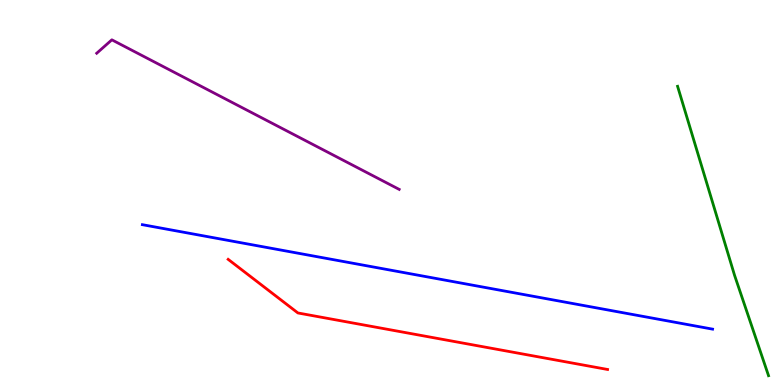[{'lines': ['blue', 'red'], 'intersections': []}, {'lines': ['green', 'red'], 'intersections': []}, {'lines': ['purple', 'red'], 'intersections': []}, {'lines': ['blue', 'green'], 'intersections': []}, {'lines': ['blue', 'purple'], 'intersections': []}, {'lines': ['green', 'purple'], 'intersections': []}]